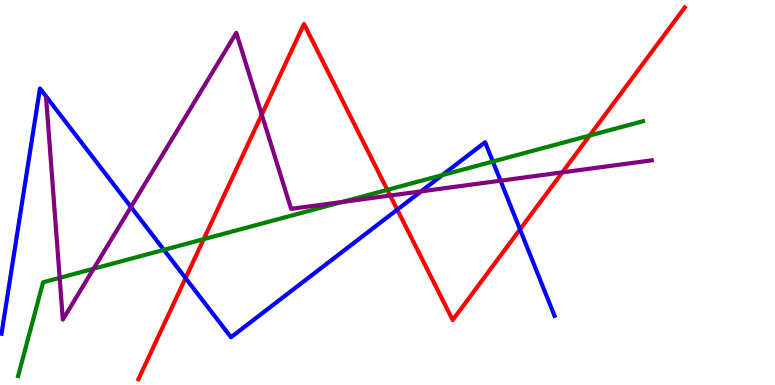[{'lines': ['blue', 'red'], 'intersections': [{'x': 2.39, 'y': 2.78}, {'x': 5.13, 'y': 4.55}, {'x': 6.71, 'y': 4.04}]}, {'lines': ['green', 'red'], 'intersections': [{'x': 2.63, 'y': 3.79}, {'x': 5.0, 'y': 5.07}, {'x': 7.61, 'y': 6.48}]}, {'lines': ['purple', 'red'], 'intersections': [{'x': 3.38, 'y': 7.02}, {'x': 5.03, 'y': 4.92}, {'x': 7.26, 'y': 5.52}]}, {'lines': ['blue', 'green'], 'intersections': [{'x': 2.11, 'y': 3.51}, {'x': 5.71, 'y': 5.45}, {'x': 6.36, 'y': 5.8}]}, {'lines': ['blue', 'purple'], 'intersections': [{'x': 1.69, 'y': 4.62}, {'x': 5.43, 'y': 5.03}, {'x': 6.46, 'y': 5.31}]}, {'lines': ['green', 'purple'], 'intersections': [{'x': 0.77, 'y': 2.78}, {'x': 1.21, 'y': 3.02}, {'x': 4.42, 'y': 4.75}]}]